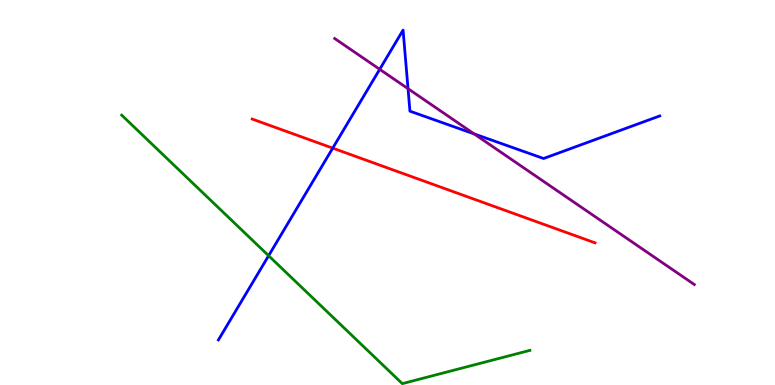[{'lines': ['blue', 'red'], 'intersections': [{'x': 4.29, 'y': 6.15}]}, {'lines': ['green', 'red'], 'intersections': []}, {'lines': ['purple', 'red'], 'intersections': []}, {'lines': ['blue', 'green'], 'intersections': [{'x': 3.47, 'y': 3.36}]}, {'lines': ['blue', 'purple'], 'intersections': [{'x': 4.9, 'y': 8.2}, {'x': 5.26, 'y': 7.7}, {'x': 6.12, 'y': 6.52}]}, {'lines': ['green', 'purple'], 'intersections': []}]